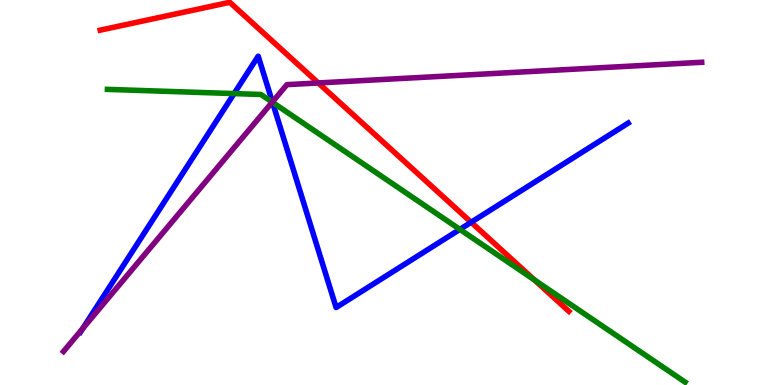[{'lines': ['blue', 'red'], 'intersections': [{'x': 6.08, 'y': 4.23}]}, {'lines': ['green', 'red'], 'intersections': [{'x': 6.9, 'y': 2.73}]}, {'lines': ['purple', 'red'], 'intersections': [{'x': 4.11, 'y': 7.85}]}, {'lines': ['blue', 'green'], 'intersections': [{'x': 3.02, 'y': 7.57}, {'x': 3.52, 'y': 7.34}, {'x': 5.93, 'y': 4.04}]}, {'lines': ['blue', 'purple'], 'intersections': [{'x': 1.07, 'y': 1.47}, {'x': 3.51, 'y': 7.35}]}, {'lines': ['green', 'purple'], 'intersections': [{'x': 3.51, 'y': 7.35}]}]